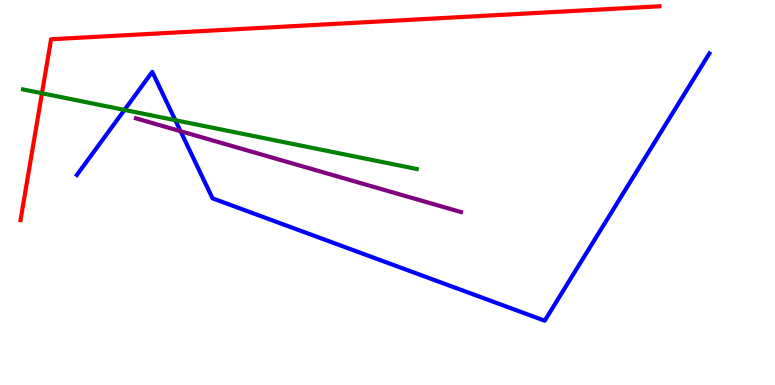[{'lines': ['blue', 'red'], 'intersections': []}, {'lines': ['green', 'red'], 'intersections': [{'x': 0.541, 'y': 7.58}]}, {'lines': ['purple', 'red'], 'intersections': []}, {'lines': ['blue', 'green'], 'intersections': [{'x': 1.61, 'y': 7.14}, {'x': 2.26, 'y': 6.88}]}, {'lines': ['blue', 'purple'], 'intersections': [{'x': 2.33, 'y': 6.59}]}, {'lines': ['green', 'purple'], 'intersections': []}]